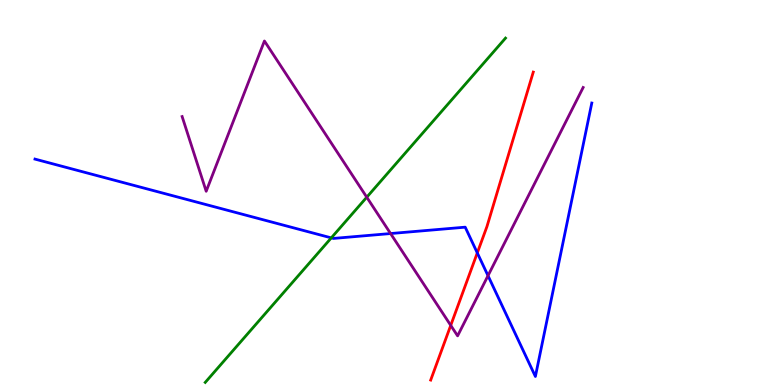[{'lines': ['blue', 'red'], 'intersections': [{'x': 6.16, 'y': 3.43}]}, {'lines': ['green', 'red'], 'intersections': []}, {'lines': ['purple', 'red'], 'intersections': [{'x': 5.82, 'y': 1.55}]}, {'lines': ['blue', 'green'], 'intersections': [{'x': 4.27, 'y': 3.82}]}, {'lines': ['blue', 'purple'], 'intersections': [{'x': 5.04, 'y': 3.93}, {'x': 6.3, 'y': 2.84}]}, {'lines': ['green', 'purple'], 'intersections': [{'x': 4.73, 'y': 4.88}]}]